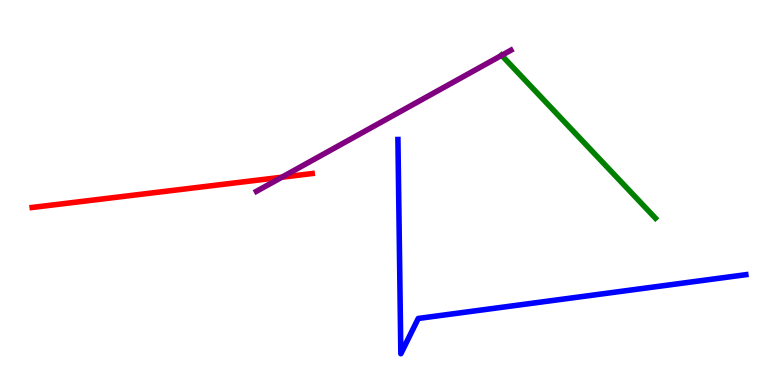[{'lines': ['blue', 'red'], 'intersections': []}, {'lines': ['green', 'red'], 'intersections': []}, {'lines': ['purple', 'red'], 'intersections': [{'x': 3.64, 'y': 5.4}]}, {'lines': ['blue', 'green'], 'intersections': []}, {'lines': ['blue', 'purple'], 'intersections': []}, {'lines': ['green', 'purple'], 'intersections': [{'x': 6.47, 'y': 8.56}]}]